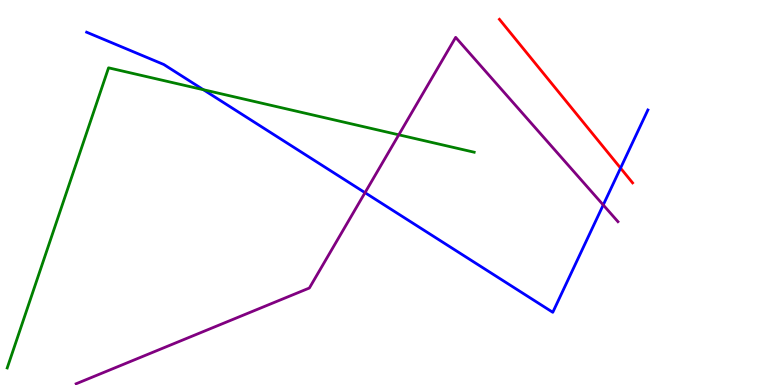[{'lines': ['blue', 'red'], 'intersections': [{'x': 8.01, 'y': 5.63}]}, {'lines': ['green', 'red'], 'intersections': []}, {'lines': ['purple', 'red'], 'intersections': []}, {'lines': ['blue', 'green'], 'intersections': [{'x': 2.62, 'y': 7.67}]}, {'lines': ['blue', 'purple'], 'intersections': [{'x': 4.71, 'y': 5.0}, {'x': 7.78, 'y': 4.68}]}, {'lines': ['green', 'purple'], 'intersections': [{'x': 5.15, 'y': 6.5}]}]